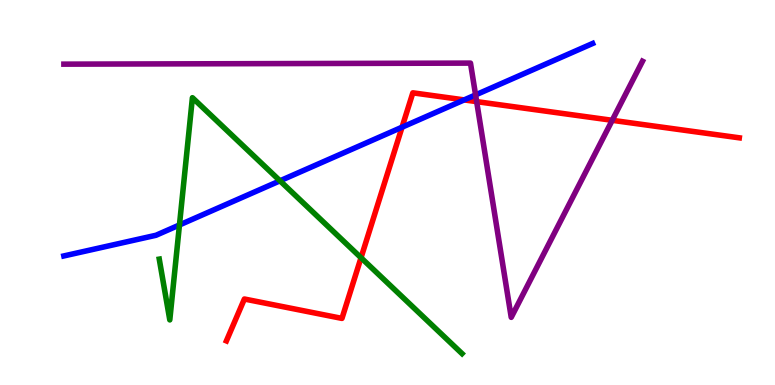[{'lines': ['blue', 'red'], 'intersections': [{'x': 5.19, 'y': 6.7}, {'x': 5.99, 'y': 7.41}]}, {'lines': ['green', 'red'], 'intersections': [{'x': 4.66, 'y': 3.31}]}, {'lines': ['purple', 'red'], 'intersections': [{'x': 6.15, 'y': 7.36}, {'x': 7.9, 'y': 6.88}]}, {'lines': ['blue', 'green'], 'intersections': [{'x': 2.32, 'y': 4.16}, {'x': 3.61, 'y': 5.3}]}, {'lines': ['blue', 'purple'], 'intersections': [{'x': 6.14, 'y': 7.54}]}, {'lines': ['green', 'purple'], 'intersections': []}]